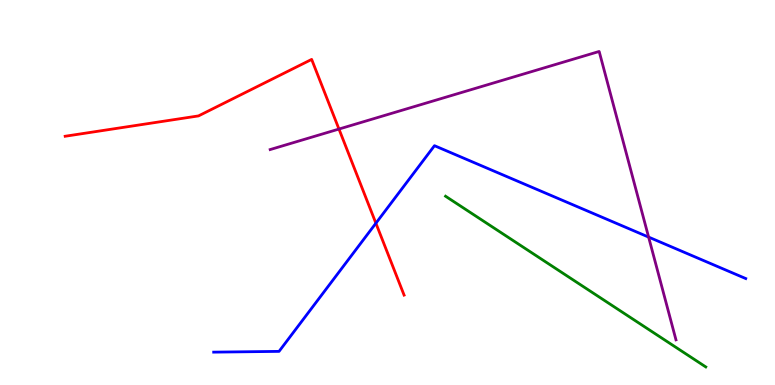[{'lines': ['blue', 'red'], 'intersections': [{'x': 4.85, 'y': 4.2}]}, {'lines': ['green', 'red'], 'intersections': []}, {'lines': ['purple', 'red'], 'intersections': [{'x': 4.37, 'y': 6.65}]}, {'lines': ['blue', 'green'], 'intersections': []}, {'lines': ['blue', 'purple'], 'intersections': [{'x': 8.37, 'y': 3.84}]}, {'lines': ['green', 'purple'], 'intersections': []}]